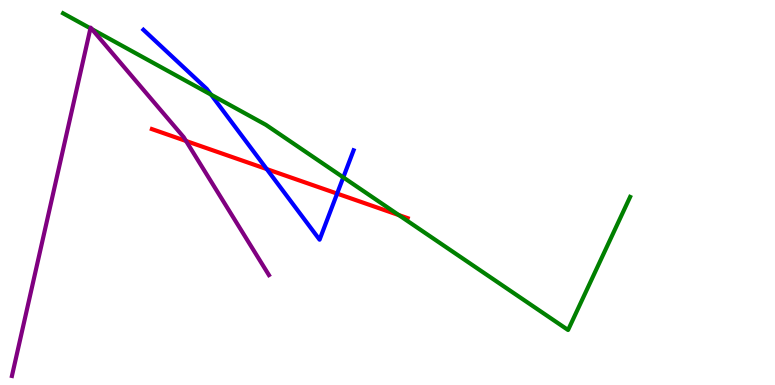[{'lines': ['blue', 'red'], 'intersections': [{'x': 3.44, 'y': 5.61}, {'x': 4.35, 'y': 4.97}]}, {'lines': ['green', 'red'], 'intersections': [{'x': 5.15, 'y': 4.41}]}, {'lines': ['purple', 'red'], 'intersections': [{'x': 2.4, 'y': 6.34}]}, {'lines': ['blue', 'green'], 'intersections': [{'x': 2.72, 'y': 7.54}, {'x': 4.43, 'y': 5.39}]}, {'lines': ['blue', 'purple'], 'intersections': []}, {'lines': ['green', 'purple'], 'intersections': [{'x': 1.17, 'y': 9.26}, {'x': 1.19, 'y': 9.24}]}]